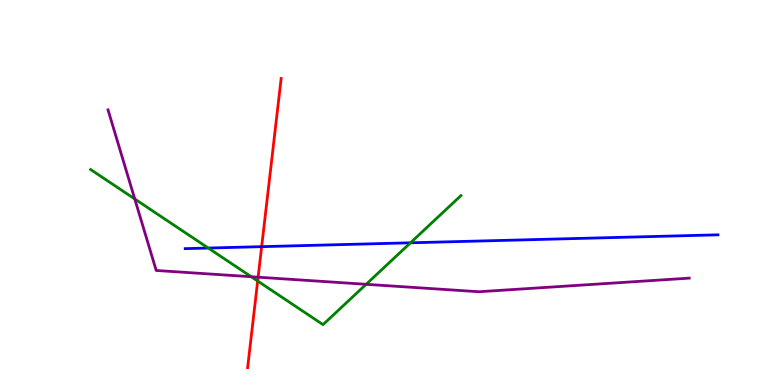[{'lines': ['blue', 'red'], 'intersections': [{'x': 3.38, 'y': 3.59}]}, {'lines': ['green', 'red'], 'intersections': [{'x': 3.32, 'y': 2.7}]}, {'lines': ['purple', 'red'], 'intersections': [{'x': 3.33, 'y': 2.8}]}, {'lines': ['blue', 'green'], 'intersections': [{'x': 2.69, 'y': 3.56}, {'x': 5.3, 'y': 3.69}]}, {'lines': ['blue', 'purple'], 'intersections': []}, {'lines': ['green', 'purple'], 'intersections': [{'x': 1.74, 'y': 4.83}, {'x': 3.24, 'y': 2.81}, {'x': 4.72, 'y': 2.62}]}]